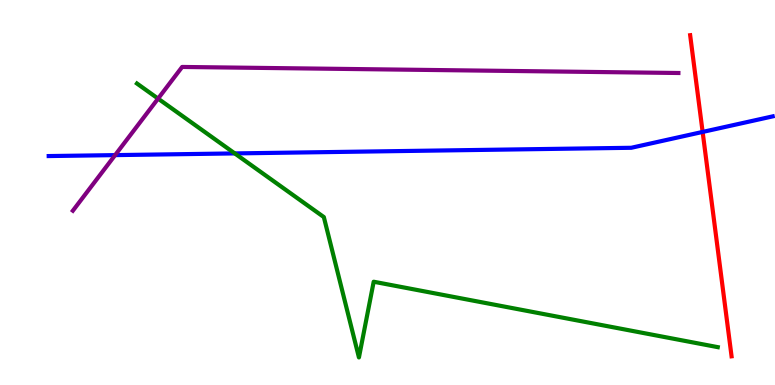[{'lines': ['blue', 'red'], 'intersections': [{'x': 9.07, 'y': 6.57}]}, {'lines': ['green', 'red'], 'intersections': []}, {'lines': ['purple', 'red'], 'intersections': []}, {'lines': ['blue', 'green'], 'intersections': [{'x': 3.03, 'y': 6.02}]}, {'lines': ['blue', 'purple'], 'intersections': [{'x': 1.49, 'y': 5.97}]}, {'lines': ['green', 'purple'], 'intersections': [{'x': 2.04, 'y': 7.44}]}]